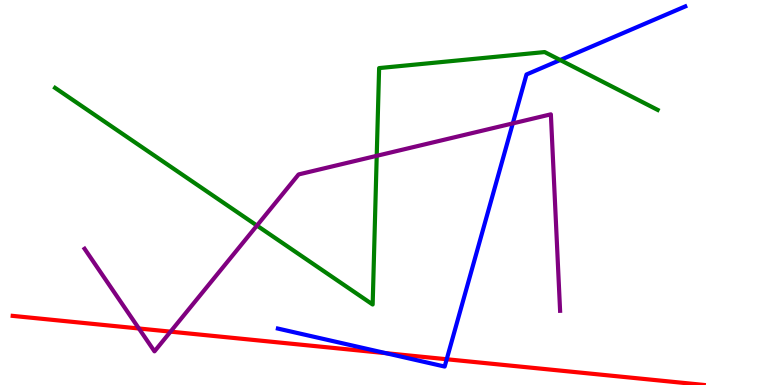[{'lines': ['blue', 'red'], 'intersections': [{'x': 4.98, 'y': 0.827}, {'x': 5.76, 'y': 0.669}]}, {'lines': ['green', 'red'], 'intersections': []}, {'lines': ['purple', 'red'], 'intersections': [{'x': 1.79, 'y': 1.47}, {'x': 2.2, 'y': 1.39}]}, {'lines': ['blue', 'green'], 'intersections': [{'x': 7.23, 'y': 8.44}]}, {'lines': ['blue', 'purple'], 'intersections': [{'x': 6.62, 'y': 6.79}]}, {'lines': ['green', 'purple'], 'intersections': [{'x': 3.32, 'y': 4.14}, {'x': 4.86, 'y': 5.95}]}]